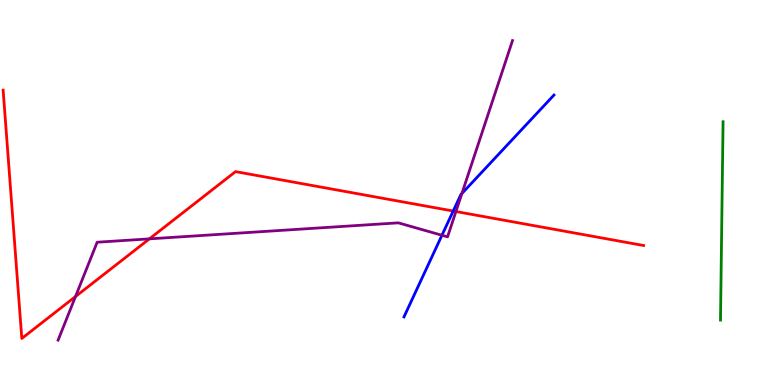[{'lines': ['blue', 'red'], 'intersections': [{'x': 5.85, 'y': 4.52}]}, {'lines': ['green', 'red'], 'intersections': []}, {'lines': ['purple', 'red'], 'intersections': [{'x': 0.974, 'y': 2.3}, {'x': 1.93, 'y': 3.8}, {'x': 5.88, 'y': 4.51}]}, {'lines': ['blue', 'green'], 'intersections': []}, {'lines': ['blue', 'purple'], 'intersections': [{'x': 5.7, 'y': 3.89}, {'x': 5.96, 'y': 4.97}]}, {'lines': ['green', 'purple'], 'intersections': []}]